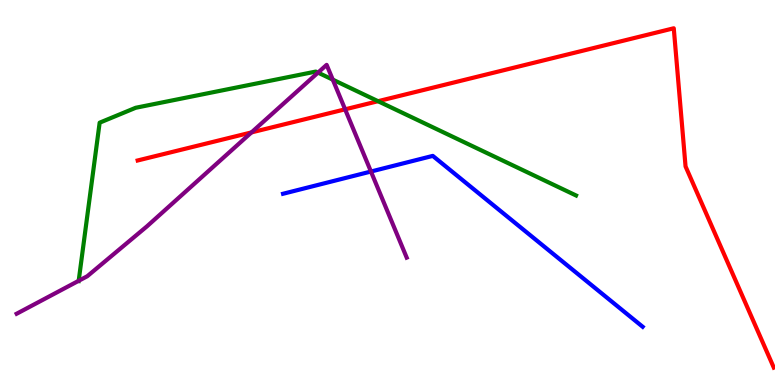[{'lines': ['blue', 'red'], 'intersections': []}, {'lines': ['green', 'red'], 'intersections': [{'x': 4.88, 'y': 7.37}]}, {'lines': ['purple', 'red'], 'intersections': [{'x': 3.24, 'y': 6.56}, {'x': 4.45, 'y': 7.16}]}, {'lines': ['blue', 'green'], 'intersections': []}, {'lines': ['blue', 'purple'], 'intersections': [{'x': 4.79, 'y': 5.54}]}, {'lines': ['green', 'purple'], 'intersections': [{'x': 1.02, 'y': 2.71}, {'x': 4.1, 'y': 8.11}, {'x': 4.29, 'y': 7.93}]}]